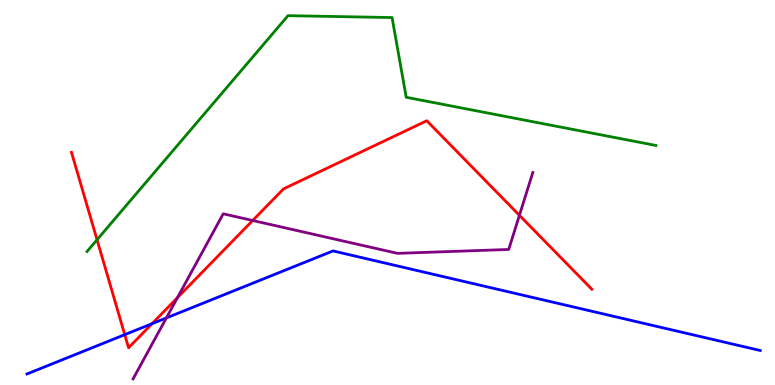[{'lines': ['blue', 'red'], 'intersections': [{'x': 1.61, 'y': 1.31}, {'x': 1.96, 'y': 1.59}]}, {'lines': ['green', 'red'], 'intersections': [{'x': 1.25, 'y': 3.77}]}, {'lines': ['purple', 'red'], 'intersections': [{'x': 2.29, 'y': 2.27}, {'x': 3.26, 'y': 4.27}, {'x': 6.7, 'y': 4.41}]}, {'lines': ['blue', 'green'], 'intersections': []}, {'lines': ['blue', 'purple'], 'intersections': [{'x': 2.15, 'y': 1.74}]}, {'lines': ['green', 'purple'], 'intersections': []}]